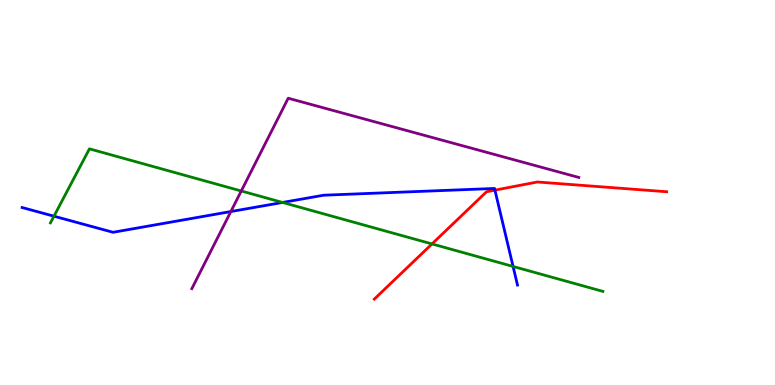[{'lines': ['blue', 'red'], 'intersections': [{'x': 6.39, 'y': 5.06}]}, {'lines': ['green', 'red'], 'intersections': [{'x': 5.57, 'y': 3.66}]}, {'lines': ['purple', 'red'], 'intersections': []}, {'lines': ['blue', 'green'], 'intersections': [{'x': 0.696, 'y': 4.38}, {'x': 3.65, 'y': 4.74}, {'x': 6.62, 'y': 3.08}]}, {'lines': ['blue', 'purple'], 'intersections': [{'x': 2.98, 'y': 4.51}]}, {'lines': ['green', 'purple'], 'intersections': [{'x': 3.11, 'y': 5.04}]}]